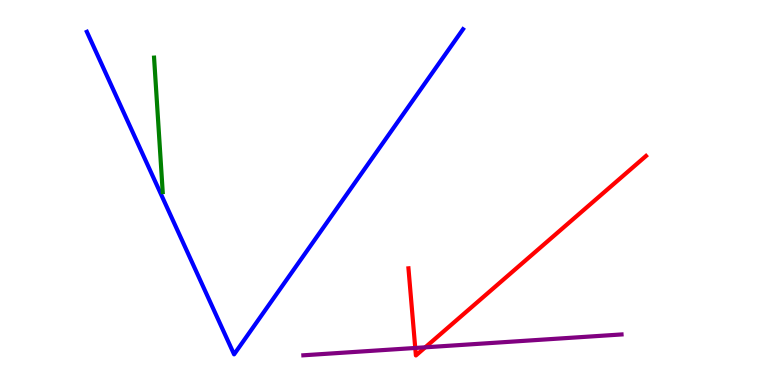[{'lines': ['blue', 'red'], 'intersections': []}, {'lines': ['green', 'red'], 'intersections': []}, {'lines': ['purple', 'red'], 'intersections': [{'x': 5.36, 'y': 0.962}, {'x': 5.49, 'y': 0.979}]}, {'lines': ['blue', 'green'], 'intersections': []}, {'lines': ['blue', 'purple'], 'intersections': []}, {'lines': ['green', 'purple'], 'intersections': []}]